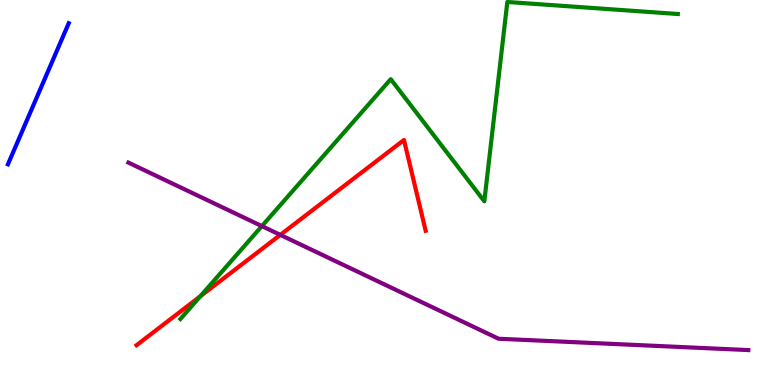[{'lines': ['blue', 'red'], 'intersections': []}, {'lines': ['green', 'red'], 'intersections': [{'x': 2.58, 'y': 2.3}]}, {'lines': ['purple', 'red'], 'intersections': [{'x': 3.62, 'y': 3.9}]}, {'lines': ['blue', 'green'], 'intersections': []}, {'lines': ['blue', 'purple'], 'intersections': []}, {'lines': ['green', 'purple'], 'intersections': [{'x': 3.38, 'y': 4.13}]}]